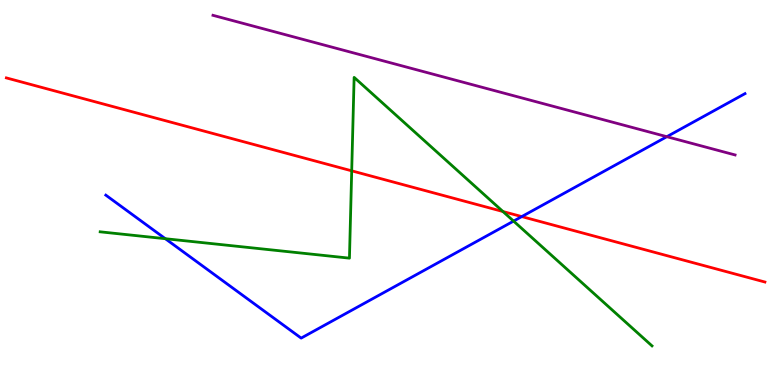[{'lines': ['blue', 'red'], 'intersections': [{'x': 6.73, 'y': 4.37}]}, {'lines': ['green', 'red'], 'intersections': [{'x': 4.54, 'y': 5.56}, {'x': 6.49, 'y': 4.51}]}, {'lines': ['purple', 'red'], 'intersections': []}, {'lines': ['blue', 'green'], 'intersections': [{'x': 2.13, 'y': 3.8}, {'x': 6.63, 'y': 4.26}]}, {'lines': ['blue', 'purple'], 'intersections': [{'x': 8.6, 'y': 6.45}]}, {'lines': ['green', 'purple'], 'intersections': []}]